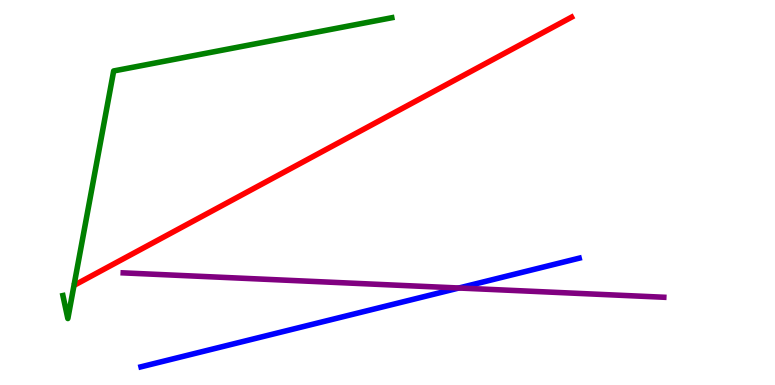[{'lines': ['blue', 'red'], 'intersections': []}, {'lines': ['green', 'red'], 'intersections': []}, {'lines': ['purple', 'red'], 'intersections': []}, {'lines': ['blue', 'green'], 'intersections': []}, {'lines': ['blue', 'purple'], 'intersections': [{'x': 5.92, 'y': 2.52}]}, {'lines': ['green', 'purple'], 'intersections': []}]